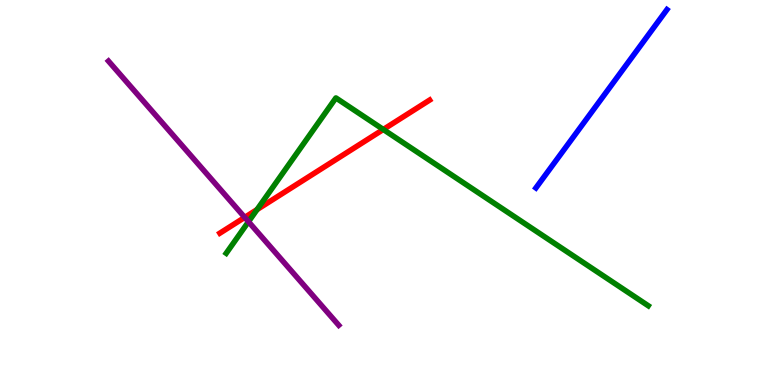[{'lines': ['blue', 'red'], 'intersections': []}, {'lines': ['green', 'red'], 'intersections': [{'x': 3.32, 'y': 4.56}, {'x': 4.95, 'y': 6.64}]}, {'lines': ['purple', 'red'], 'intersections': [{'x': 3.16, 'y': 4.35}]}, {'lines': ['blue', 'green'], 'intersections': []}, {'lines': ['blue', 'purple'], 'intersections': []}, {'lines': ['green', 'purple'], 'intersections': [{'x': 3.21, 'y': 4.24}]}]